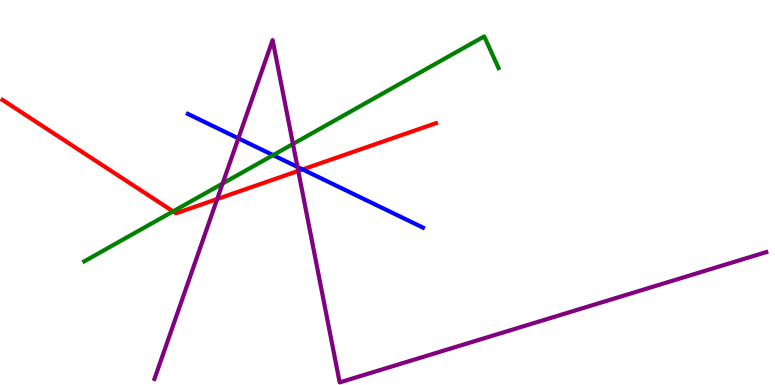[{'lines': ['blue', 'red'], 'intersections': [{'x': 3.9, 'y': 5.6}]}, {'lines': ['green', 'red'], 'intersections': [{'x': 2.23, 'y': 4.51}]}, {'lines': ['purple', 'red'], 'intersections': [{'x': 2.8, 'y': 4.83}, {'x': 3.85, 'y': 5.56}]}, {'lines': ['blue', 'green'], 'intersections': [{'x': 3.52, 'y': 5.97}]}, {'lines': ['blue', 'purple'], 'intersections': [{'x': 3.08, 'y': 6.41}, {'x': 3.84, 'y': 5.66}]}, {'lines': ['green', 'purple'], 'intersections': [{'x': 2.87, 'y': 5.23}, {'x': 3.78, 'y': 6.26}]}]